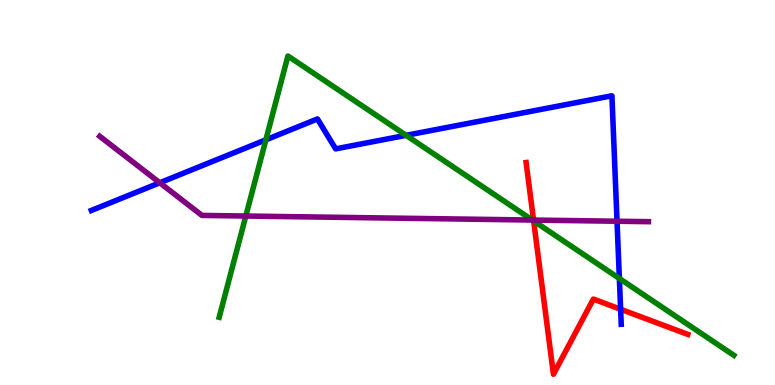[{'lines': ['blue', 'red'], 'intersections': [{'x': 8.01, 'y': 1.97}]}, {'lines': ['green', 'red'], 'intersections': [{'x': 6.89, 'y': 4.26}]}, {'lines': ['purple', 'red'], 'intersections': [{'x': 6.88, 'y': 4.28}]}, {'lines': ['blue', 'green'], 'intersections': [{'x': 3.43, 'y': 6.37}, {'x': 5.24, 'y': 6.49}, {'x': 7.99, 'y': 2.77}]}, {'lines': ['blue', 'purple'], 'intersections': [{'x': 2.06, 'y': 5.25}, {'x': 7.96, 'y': 4.25}]}, {'lines': ['green', 'purple'], 'intersections': [{'x': 3.17, 'y': 4.39}, {'x': 6.87, 'y': 4.28}]}]